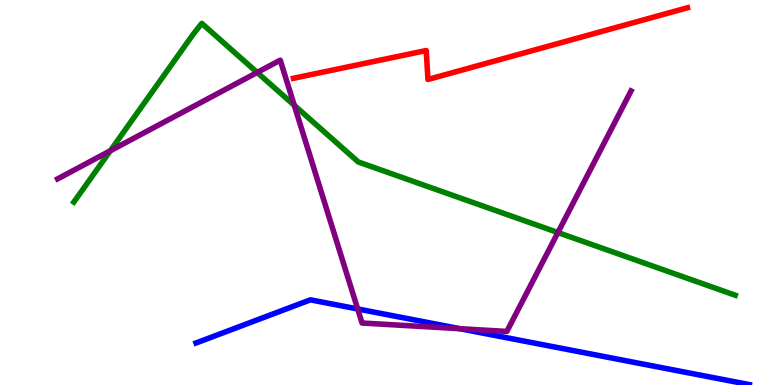[{'lines': ['blue', 'red'], 'intersections': []}, {'lines': ['green', 'red'], 'intersections': []}, {'lines': ['purple', 'red'], 'intersections': []}, {'lines': ['blue', 'green'], 'intersections': []}, {'lines': ['blue', 'purple'], 'intersections': [{'x': 4.62, 'y': 1.98}, {'x': 5.93, 'y': 1.46}]}, {'lines': ['green', 'purple'], 'intersections': [{'x': 1.42, 'y': 6.08}, {'x': 3.32, 'y': 8.12}, {'x': 3.8, 'y': 7.26}, {'x': 7.2, 'y': 3.96}]}]